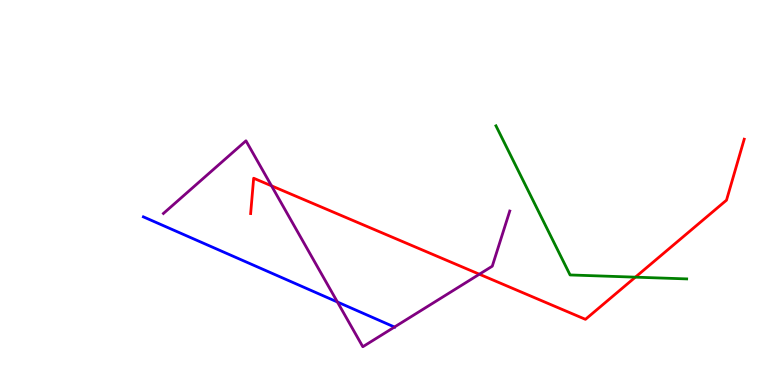[{'lines': ['blue', 'red'], 'intersections': []}, {'lines': ['green', 'red'], 'intersections': [{'x': 8.2, 'y': 2.8}]}, {'lines': ['purple', 'red'], 'intersections': [{'x': 3.5, 'y': 5.17}, {'x': 6.19, 'y': 2.88}]}, {'lines': ['blue', 'green'], 'intersections': []}, {'lines': ['blue', 'purple'], 'intersections': [{'x': 4.35, 'y': 2.16}, {'x': 5.09, 'y': 1.51}]}, {'lines': ['green', 'purple'], 'intersections': []}]